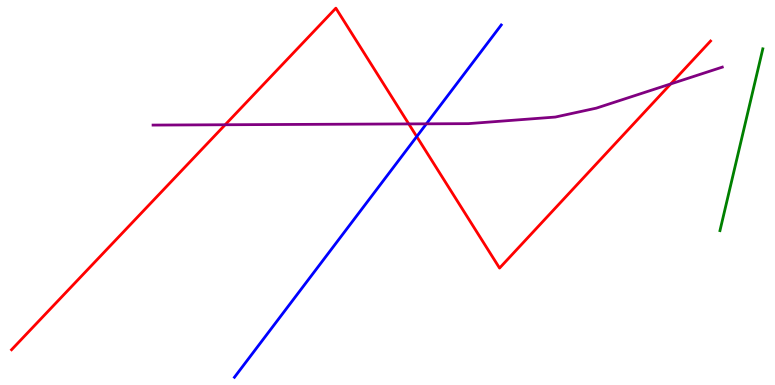[{'lines': ['blue', 'red'], 'intersections': [{'x': 5.38, 'y': 6.45}]}, {'lines': ['green', 'red'], 'intersections': []}, {'lines': ['purple', 'red'], 'intersections': [{'x': 2.91, 'y': 6.76}, {'x': 5.27, 'y': 6.78}, {'x': 8.65, 'y': 7.82}]}, {'lines': ['blue', 'green'], 'intersections': []}, {'lines': ['blue', 'purple'], 'intersections': [{'x': 5.5, 'y': 6.78}]}, {'lines': ['green', 'purple'], 'intersections': []}]